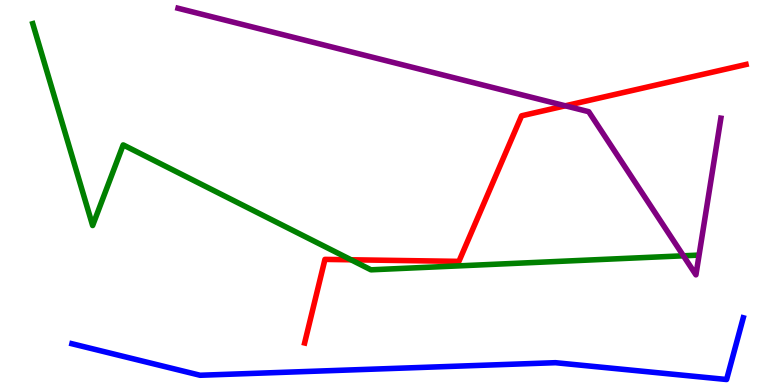[{'lines': ['blue', 'red'], 'intersections': []}, {'lines': ['green', 'red'], 'intersections': [{'x': 4.53, 'y': 3.25}]}, {'lines': ['purple', 'red'], 'intersections': [{'x': 7.29, 'y': 7.25}]}, {'lines': ['blue', 'green'], 'intersections': []}, {'lines': ['blue', 'purple'], 'intersections': []}, {'lines': ['green', 'purple'], 'intersections': [{'x': 8.82, 'y': 3.36}]}]